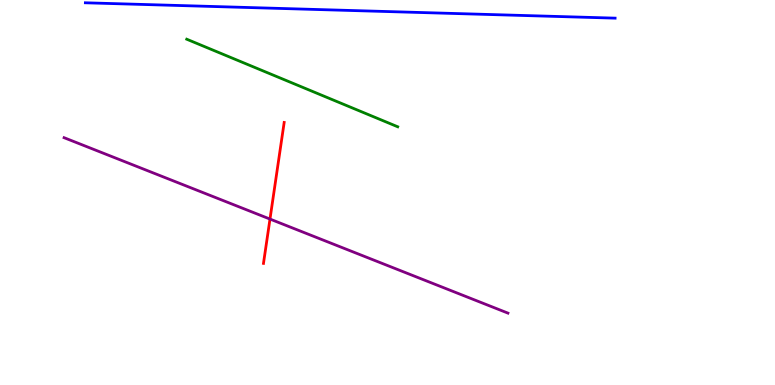[{'lines': ['blue', 'red'], 'intersections': []}, {'lines': ['green', 'red'], 'intersections': []}, {'lines': ['purple', 'red'], 'intersections': [{'x': 3.48, 'y': 4.31}]}, {'lines': ['blue', 'green'], 'intersections': []}, {'lines': ['blue', 'purple'], 'intersections': []}, {'lines': ['green', 'purple'], 'intersections': []}]